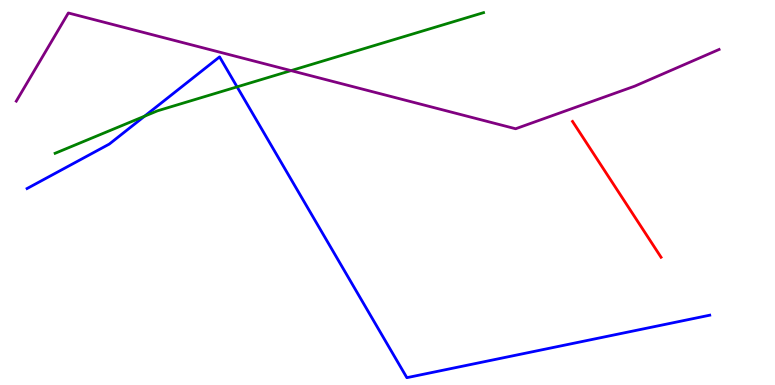[{'lines': ['blue', 'red'], 'intersections': []}, {'lines': ['green', 'red'], 'intersections': []}, {'lines': ['purple', 'red'], 'intersections': []}, {'lines': ['blue', 'green'], 'intersections': [{'x': 1.87, 'y': 6.98}, {'x': 3.06, 'y': 7.74}]}, {'lines': ['blue', 'purple'], 'intersections': []}, {'lines': ['green', 'purple'], 'intersections': [{'x': 3.76, 'y': 8.17}]}]